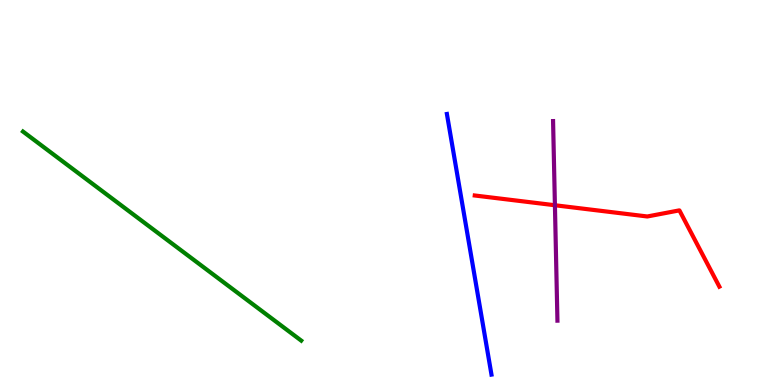[{'lines': ['blue', 'red'], 'intersections': []}, {'lines': ['green', 'red'], 'intersections': []}, {'lines': ['purple', 'red'], 'intersections': [{'x': 7.16, 'y': 4.67}]}, {'lines': ['blue', 'green'], 'intersections': []}, {'lines': ['blue', 'purple'], 'intersections': []}, {'lines': ['green', 'purple'], 'intersections': []}]